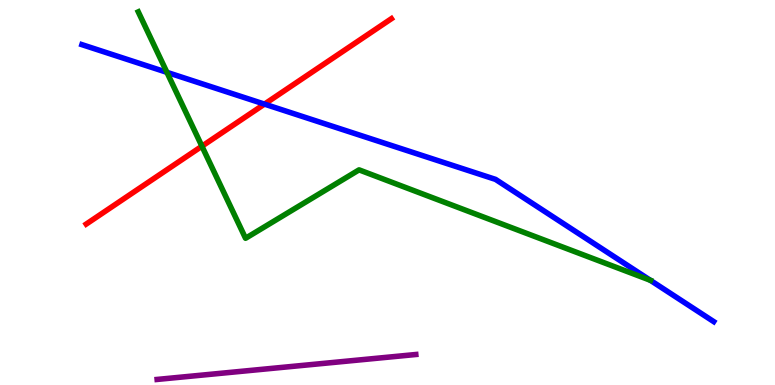[{'lines': ['blue', 'red'], 'intersections': [{'x': 3.41, 'y': 7.3}]}, {'lines': ['green', 'red'], 'intersections': [{'x': 2.61, 'y': 6.2}]}, {'lines': ['purple', 'red'], 'intersections': []}, {'lines': ['blue', 'green'], 'intersections': [{'x': 2.15, 'y': 8.12}, {'x': 8.39, 'y': 2.72}]}, {'lines': ['blue', 'purple'], 'intersections': []}, {'lines': ['green', 'purple'], 'intersections': []}]